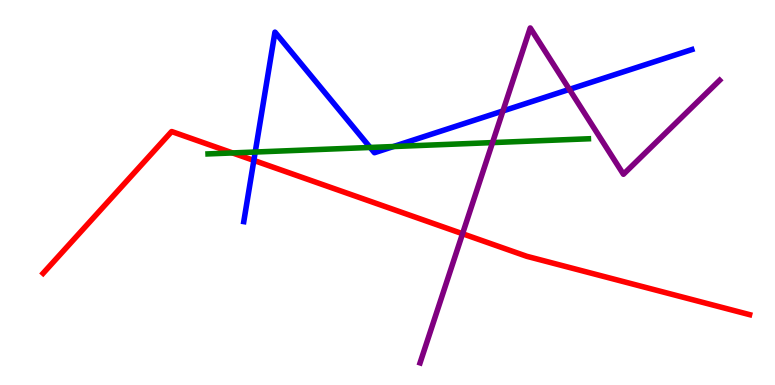[{'lines': ['blue', 'red'], 'intersections': [{'x': 3.28, 'y': 5.83}]}, {'lines': ['green', 'red'], 'intersections': [{'x': 3.0, 'y': 6.03}]}, {'lines': ['purple', 'red'], 'intersections': [{'x': 5.97, 'y': 3.93}]}, {'lines': ['blue', 'green'], 'intersections': [{'x': 3.29, 'y': 6.05}, {'x': 4.78, 'y': 6.17}, {'x': 5.08, 'y': 6.19}]}, {'lines': ['blue', 'purple'], 'intersections': [{'x': 6.49, 'y': 7.12}, {'x': 7.35, 'y': 7.68}]}, {'lines': ['green', 'purple'], 'intersections': [{'x': 6.36, 'y': 6.3}]}]